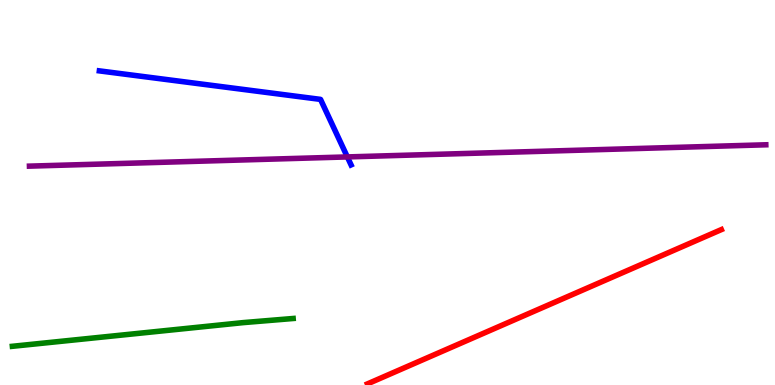[{'lines': ['blue', 'red'], 'intersections': []}, {'lines': ['green', 'red'], 'intersections': []}, {'lines': ['purple', 'red'], 'intersections': []}, {'lines': ['blue', 'green'], 'intersections': []}, {'lines': ['blue', 'purple'], 'intersections': [{'x': 4.48, 'y': 5.92}]}, {'lines': ['green', 'purple'], 'intersections': []}]